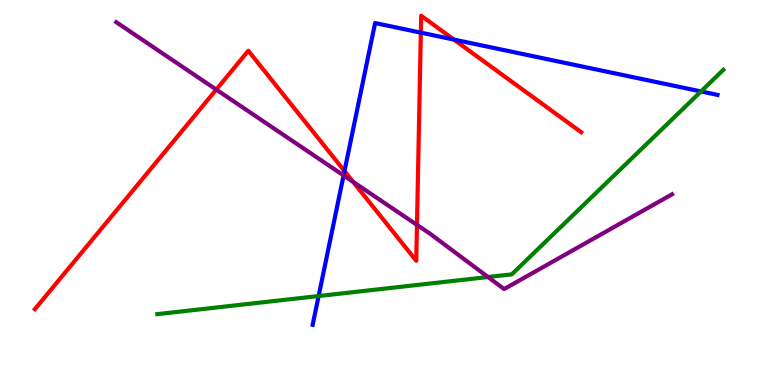[{'lines': ['blue', 'red'], 'intersections': [{'x': 4.44, 'y': 5.56}, {'x': 5.43, 'y': 9.15}, {'x': 5.86, 'y': 8.97}]}, {'lines': ['green', 'red'], 'intersections': []}, {'lines': ['purple', 'red'], 'intersections': [{'x': 2.79, 'y': 7.67}, {'x': 4.56, 'y': 5.28}, {'x': 5.38, 'y': 4.16}]}, {'lines': ['blue', 'green'], 'intersections': [{'x': 4.11, 'y': 2.31}, {'x': 9.05, 'y': 7.62}]}, {'lines': ['blue', 'purple'], 'intersections': [{'x': 4.43, 'y': 5.44}]}, {'lines': ['green', 'purple'], 'intersections': [{'x': 6.3, 'y': 2.8}]}]